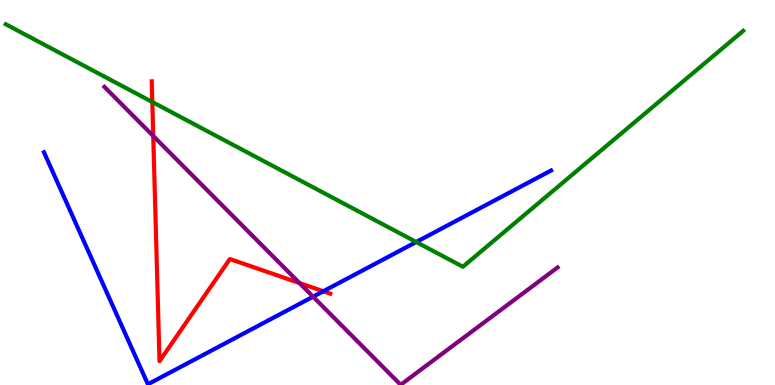[{'lines': ['blue', 'red'], 'intersections': [{'x': 4.17, 'y': 2.43}]}, {'lines': ['green', 'red'], 'intersections': [{'x': 1.97, 'y': 7.35}]}, {'lines': ['purple', 'red'], 'intersections': [{'x': 1.98, 'y': 6.47}, {'x': 3.86, 'y': 2.65}]}, {'lines': ['blue', 'green'], 'intersections': [{'x': 5.37, 'y': 3.71}]}, {'lines': ['blue', 'purple'], 'intersections': [{'x': 4.04, 'y': 2.29}]}, {'lines': ['green', 'purple'], 'intersections': []}]